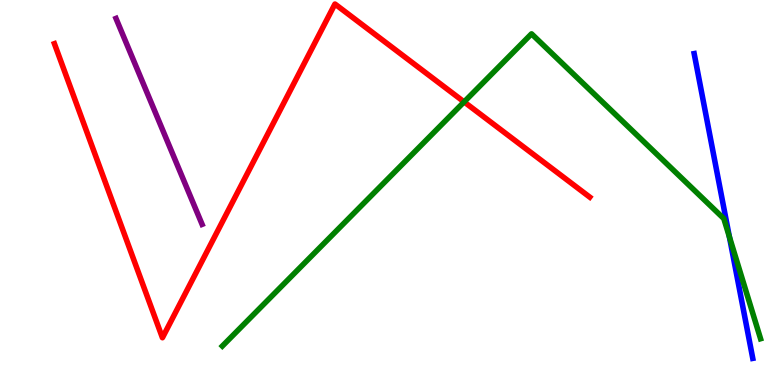[{'lines': ['blue', 'red'], 'intersections': []}, {'lines': ['green', 'red'], 'intersections': [{'x': 5.99, 'y': 7.35}]}, {'lines': ['purple', 'red'], 'intersections': []}, {'lines': ['blue', 'green'], 'intersections': [{'x': 9.41, 'y': 3.85}]}, {'lines': ['blue', 'purple'], 'intersections': []}, {'lines': ['green', 'purple'], 'intersections': []}]